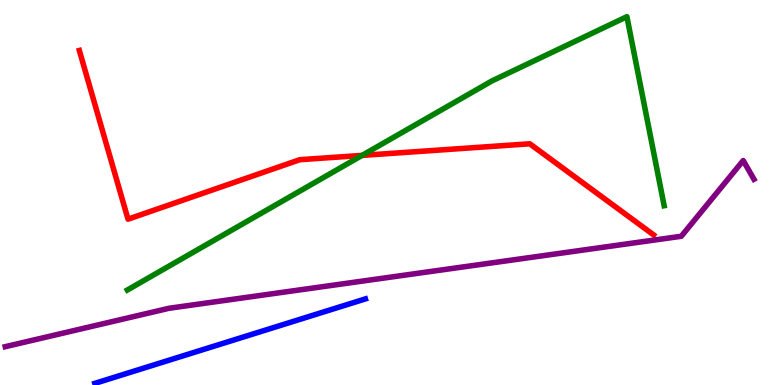[{'lines': ['blue', 'red'], 'intersections': []}, {'lines': ['green', 'red'], 'intersections': [{'x': 4.67, 'y': 5.96}]}, {'lines': ['purple', 'red'], 'intersections': []}, {'lines': ['blue', 'green'], 'intersections': []}, {'lines': ['blue', 'purple'], 'intersections': []}, {'lines': ['green', 'purple'], 'intersections': []}]